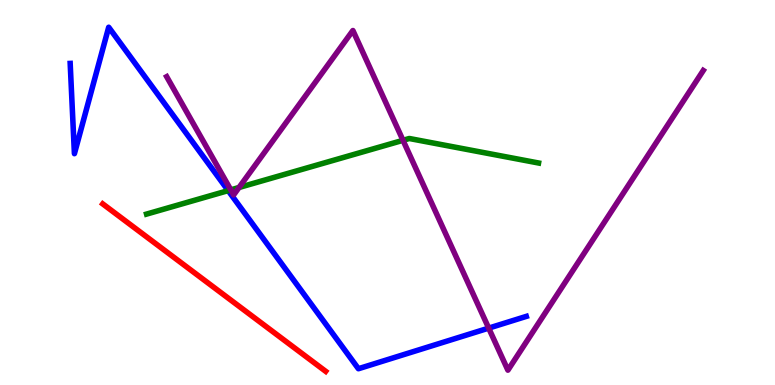[{'lines': ['blue', 'red'], 'intersections': []}, {'lines': ['green', 'red'], 'intersections': []}, {'lines': ['purple', 'red'], 'intersections': []}, {'lines': ['blue', 'green'], 'intersections': [{'x': 2.94, 'y': 5.05}]}, {'lines': ['blue', 'purple'], 'intersections': [{'x': 6.31, 'y': 1.48}]}, {'lines': ['green', 'purple'], 'intersections': [{'x': 2.98, 'y': 5.07}, {'x': 3.08, 'y': 5.13}, {'x': 5.2, 'y': 6.36}]}]